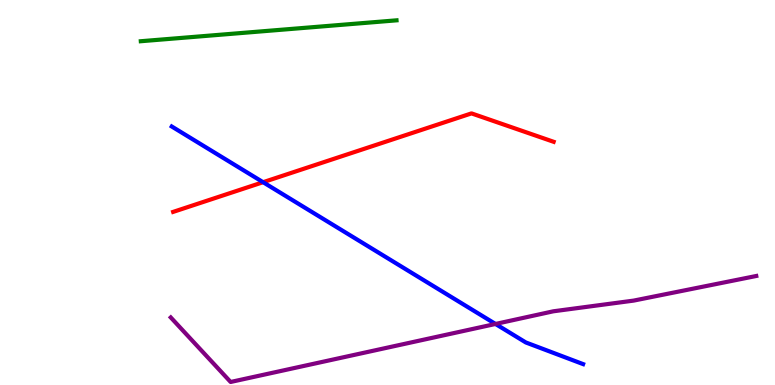[{'lines': ['blue', 'red'], 'intersections': [{'x': 3.39, 'y': 5.27}]}, {'lines': ['green', 'red'], 'intersections': []}, {'lines': ['purple', 'red'], 'intersections': []}, {'lines': ['blue', 'green'], 'intersections': []}, {'lines': ['blue', 'purple'], 'intersections': [{'x': 6.39, 'y': 1.59}]}, {'lines': ['green', 'purple'], 'intersections': []}]